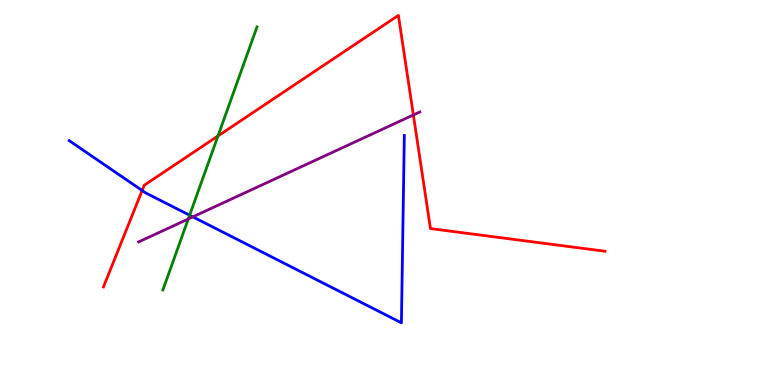[{'lines': ['blue', 'red'], 'intersections': [{'x': 1.83, 'y': 5.05}]}, {'lines': ['green', 'red'], 'intersections': [{'x': 2.81, 'y': 6.47}]}, {'lines': ['purple', 'red'], 'intersections': [{'x': 5.33, 'y': 7.01}]}, {'lines': ['blue', 'green'], 'intersections': [{'x': 2.45, 'y': 4.41}]}, {'lines': ['blue', 'purple'], 'intersections': [{'x': 2.49, 'y': 4.37}]}, {'lines': ['green', 'purple'], 'intersections': [{'x': 2.43, 'y': 4.31}]}]